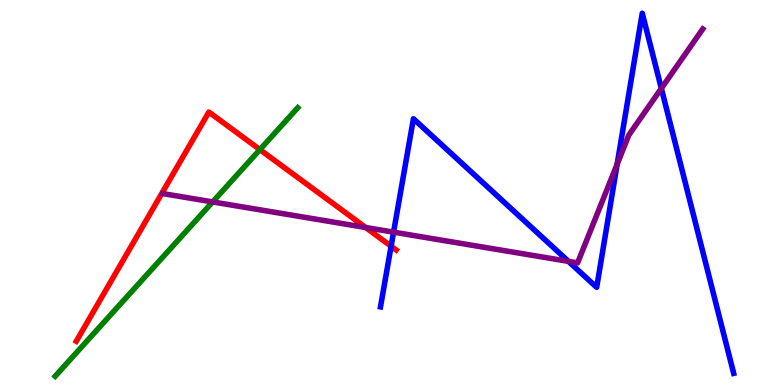[{'lines': ['blue', 'red'], 'intersections': [{'x': 5.05, 'y': 3.6}]}, {'lines': ['green', 'red'], 'intersections': [{'x': 3.35, 'y': 6.11}]}, {'lines': ['purple', 'red'], 'intersections': [{'x': 4.72, 'y': 4.09}]}, {'lines': ['blue', 'green'], 'intersections': []}, {'lines': ['blue', 'purple'], 'intersections': [{'x': 5.08, 'y': 3.97}, {'x': 7.33, 'y': 3.21}, {'x': 7.96, 'y': 5.74}, {'x': 8.53, 'y': 7.7}]}, {'lines': ['green', 'purple'], 'intersections': [{'x': 2.74, 'y': 4.76}]}]